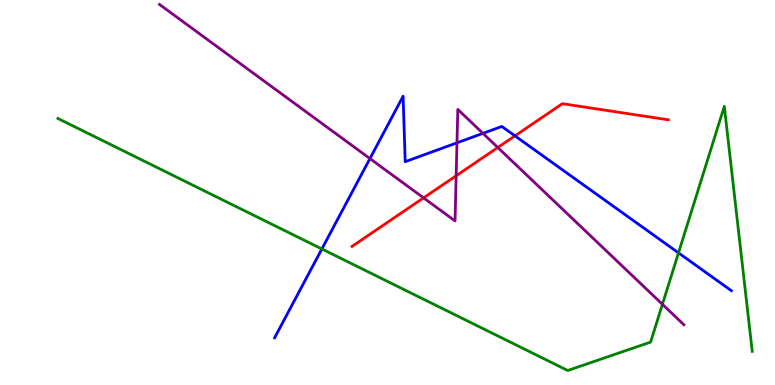[{'lines': ['blue', 'red'], 'intersections': [{'x': 6.64, 'y': 6.47}]}, {'lines': ['green', 'red'], 'intersections': []}, {'lines': ['purple', 'red'], 'intersections': [{'x': 5.47, 'y': 4.86}, {'x': 5.89, 'y': 5.43}, {'x': 6.42, 'y': 6.17}]}, {'lines': ['blue', 'green'], 'intersections': [{'x': 4.15, 'y': 3.53}, {'x': 8.75, 'y': 3.43}]}, {'lines': ['blue', 'purple'], 'intersections': [{'x': 4.77, 'y': 5.88}, {'x': 5.9, 'y': 6.29}, {'x': 6.23, 'y': 6.54}]}, {'lines': ['green', 'purple'], 'intersections': [{'x': 8.55, 'y': 2.1}]}]